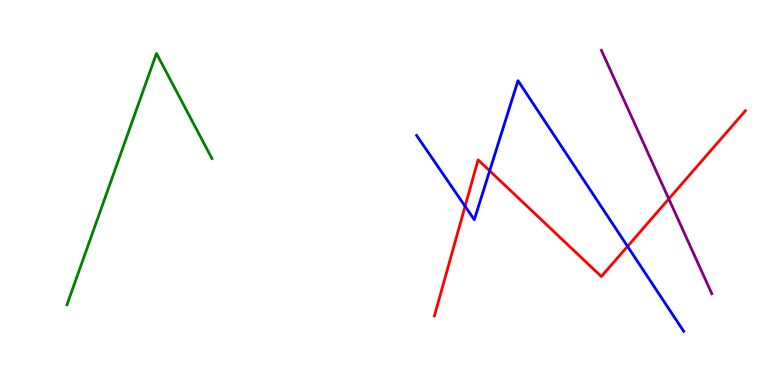[{'lines': ['blue', 'red'], 'intersections': [{'x': 6.0, 'y': 4.64}, {'x': 6.32, 'y': 5.56}, {'x': 8.1, 'y': 3.6}]}, {'lines': ['green', 'red'], 'intersections': []}, {'lines': ['purple', 'red'], 'intersections': [{'x': 8.63, 'y': 4.83}]}, {'lines': ['blue', 'green'], 'intersections': []}, {'lines': ['blue', 'purple'], 'intersections': []}, {'lines': ['green', 'purple'], 'intersections': []}]